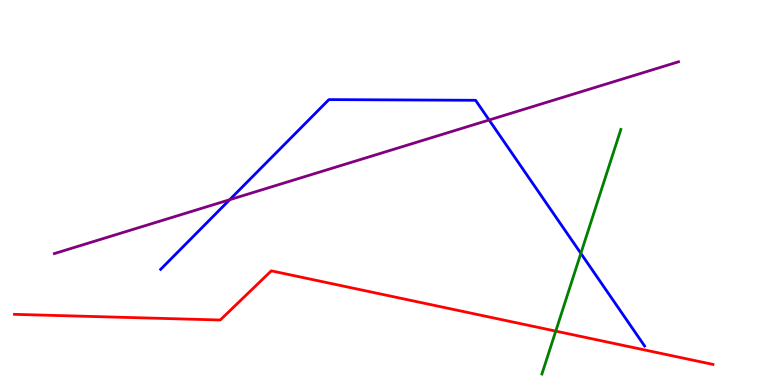[{'lines': ['blue', 'red'], 'intersections': []}, {'lines': ['green', 'red'], 'intersections': [{'x': 7.17, 'y': 1.4}]}, {'lines': ['purple', 'red'], 'intersections': []}, {'lines': ['blue', 'green'], 'intersections': [{'x': 7.49, 'y': 3.42}]}, {'lines': ['blue', 'purple'], 'intersections': [{'x': 2.96, 'y': 4.81}, {'x': 6.31, 'y': 6.88}]}, {'lines': ['green', 'purple'], 'intersections': []}]